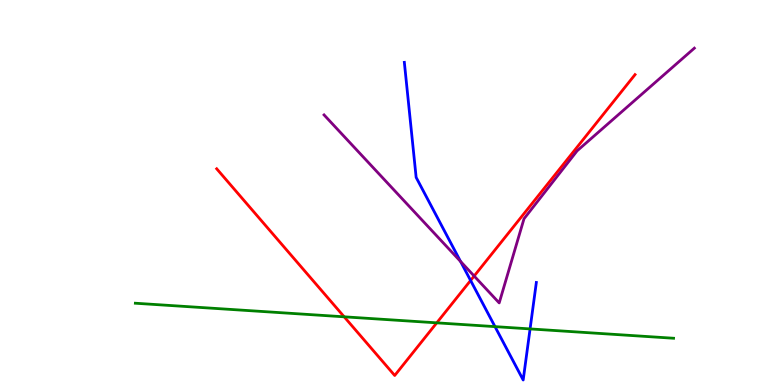[{'lines': ['blue', 'red'], 'intersections': [{'x': 6.07, 'y': 2.72}]}, {'lines': ['green', 'red'], 'intersections': [{'x': 4.44, 'y': 1.77}, {'x': 5.64, 'y': 1.61}]}, {'lines': ['purple', 'red'], 'intersections': [{'x': 6.12, 'y': 2.83}]}, {'lines': ['blue', 'green'], 'intersections': [{'x': 6.39, 'y': 1.52}, {'x': 6.84, 'y': 1.46}]}, {'lines': ['blue', 'purple'], 'intersections': [{'x': 5.94, 'y': 3.21}]}, {'lines': ['green', 'purple'], 'intersections': []}]